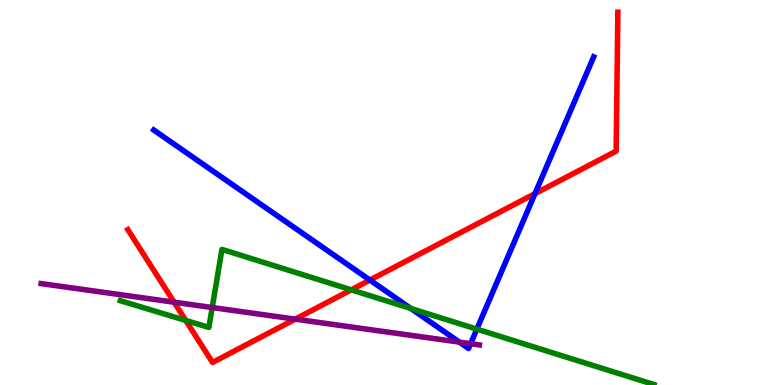[{'lines': ['blue', 'red'], 'intersections': [{'x': 4.77, 'y': 2.73}, {'x': 6.9, 'y': 4.97}]}, {'lines': ['green', 'red'], 'intersections': [{'x': 2.4, 'y': 1.68}, {'x': 4.53, 'y': 2.47}]}, {'lines': ['purple', 'red'], 'intersections': [{'x': 2.25, 'y': 2.15}, {'x': 3.81, 'y': 1.71}]}, {'lines': ['blue', 'green'], 'intersections': [{'x': 5.3, 'y': 1.99}, {'x': 6.15, 'y': 1.45}]}, {'lines': ['blue', 'purple'], 'intersections': [{'x': 5.93, 'y': 1.11}, {'x': 6.07, 'y': 1.07}]}, {'lines': ['green', 'purple'], 'intersections': [{'x': 2.74, 'y': 2.01}]}]